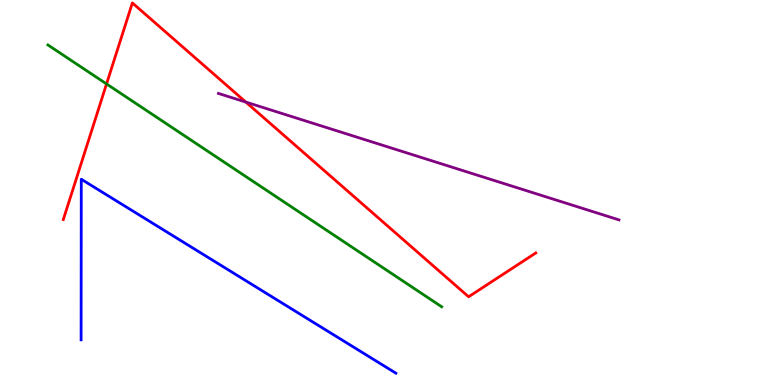[{'lines': ['blue', 'red'], 'intersections': []}, {'lines': ['green', 'red'], 'intersections': [{'x': 1.37, 'y': 7.82}]}, {'lines': ['purple', 'red'], 'intersections': [{'x': 3.17, 'y': 7.35}]}, {'lines': ['blue', 'green'], 'intersections': []}, {'lines': ['blue', 'purple'], 'intersections': []}, {'lines': ['green', 'purple'], 'intersections': []}]